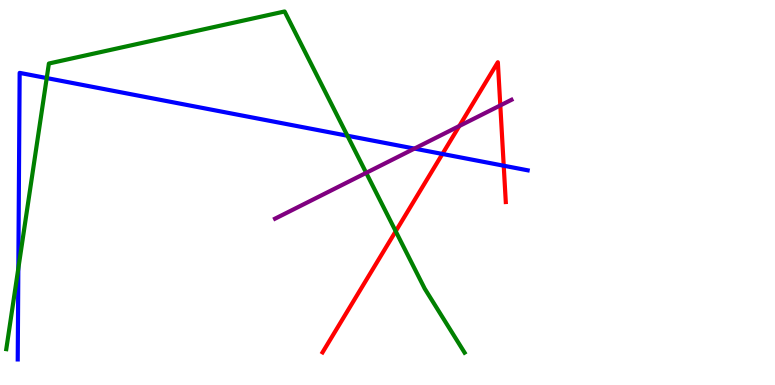[{'lines': ['blue', 'red'], 'intersections': [{'x': 5.71, 'y': 6.0}, {'x': 6.5, 'y': 5.7}]}, {'lines': ['green', 'red'], 'intersections': [{'x': 5.11, 'y': 3.99}]}, {'lines': ['purple', 'red'], 'intersections': [{'x': 5.93, 'y': 6.73}, {'x': 6.46, 'y': 7.26}]}, {'lines': ['blue', 'green'], 'intersections': [{'x': 0.237, 'y': 3.03}, {'x': 0.603, 'y': 7.97}, {'x': 4.48, 'y': 6.47}]}, {'lines': ['blue', 'purple'], 'intersections': [{'x': 5.35, 'y': 6.14}]}, {'lines': ['green', 'purple'], 'intersections': [{'x': 4.72, 'y': 5.51}]}]